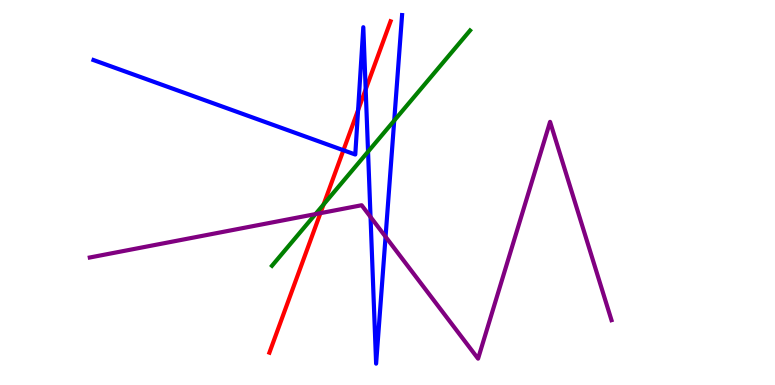[{'lines': ['blue', 'red'], 'intersections': [{'x': 4.43, 'y': 6.1}, {'x': 4.62, 'y': 7.14}, {'x': 4.72, 'y': 7.68}]}, {'lines': ['green', 'red'], 'intersections': [{'x': 4.18, 'y': 4.69}]}, {'lines': ['purple', 'red'], 'intersections': [{'x': 4.13, 'y': 4.46}]}, {'lines': ['blue', 'green'], 'intersections': [{'x': 4.75, 'y': 6.06}, {'x': 5.09, 'y': 6.87}]}, {'lines': ['blue', 'purple'], 'intersections': [{'x': 4.78, 'y': 4.37}, {'x': 4.98, 'y': 3.85}]}, {'lines': ['green', 'purple'], 'intersections': [{'x': 4.07, 'y': 4.44}]}]